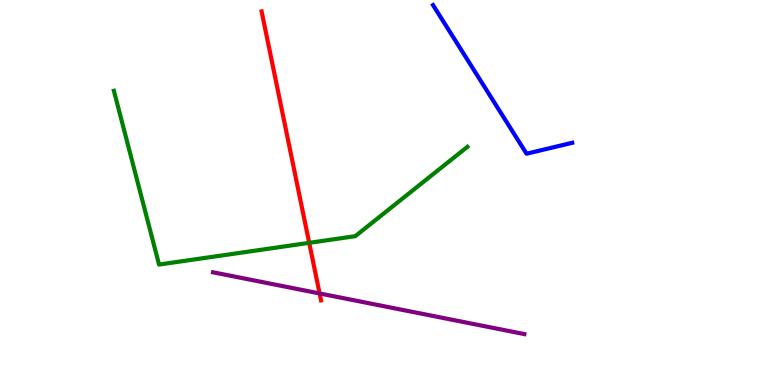[{'lines': ['blue', 'red'], 'intersections': []}, {'lines': ['green', 'red'], 'intersections': [{'x': 3.99, 'y': 3.69}]}, {'lines': ['purple', 'red'], 'intersections': [{'x': 4.12, 'y': 2.38}]}, {'lines': ['blue', 'green'], 'intersections': []}, {'lines': ['blue', 'purple'], 'intersections': []}, {'lines': ['green', 'purple'], 'intersections': []}]